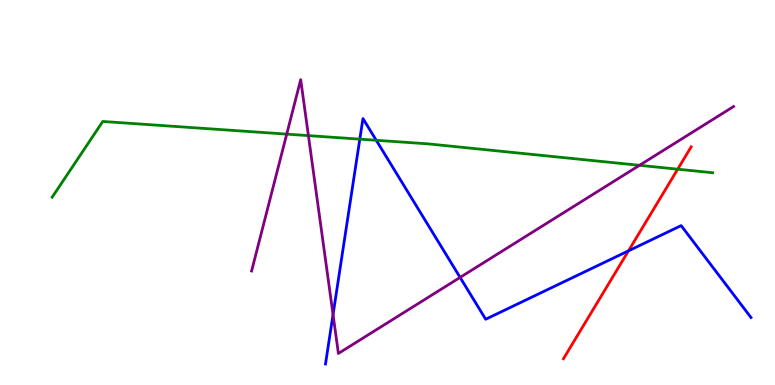[{'lines': ['blue', 'red'], 'intersections': [{'x': 8.11, 'y': 3.48}]}, {'lines': ['green', 'red'], 'intersections': [{'x': 8.74, 'y': 5.61}]}, {'lines': ['purple', 'red'], 'intersections': []}, {'lines': ['blue', 'green'], 'intersections': [{'x': 4.64, 'y': 6.39}, {'x': 4.85, 'y': 6.36}]}, {'lines': ['blue', 'purple'], 'intersections': [{'x': 4.3, 'y': 1.83}, {'x': 5.94, 'y': 2.79}]}, {'lines': ['green', 'purple'], 'intersections': [{'x': 3.7, 'y': 6.52}, {'x': 3.98, 'y': 6.48}, {'x': 8.25, 'y': 5.71}]}]